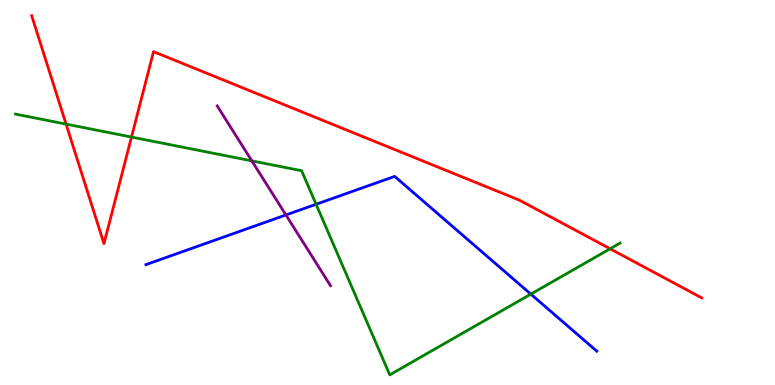[{'lines': ['blue', 'red'], 'intersections': []}, {'lines': ['green', 'red'], 'intersections': [{'x': 0.853, 'y': 6.78}, {'x': 1.7, 'y': 6.44}, {'x': 7.87, 'y': 3.54}]}, {'lines': ['purple', 'red'], 'intersections': []}, {'lines': ['blue', 'green'], 'intersections': [{'x': 4.08, 'y': 4.69}, {'x': 6.85, 'y': 2.36}]}, {'lines': ['blue', 'purple'], 'intersections': [{'x': 3.69, 'y': 4.42}]}, {'lines': ['green', 'purple'], 'intersections': [{'x': 3.25, 'y': 5.82}]}]